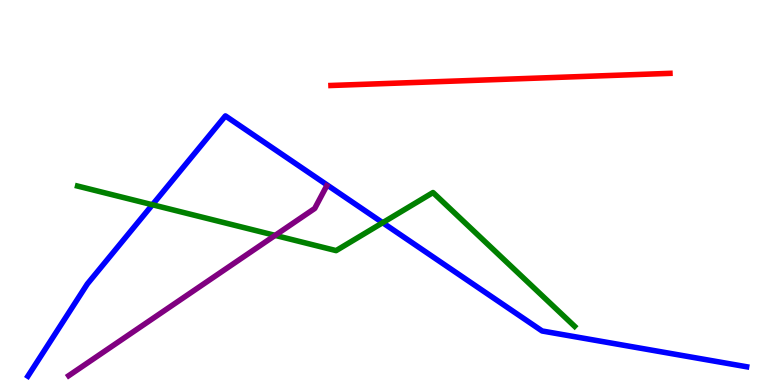[{'lines': ['blue', 'red'], 'intersections': []}, {'lines': ['green', 'red'], 'intersections': []}, {'lines': ['purple', 'red'], 'intersections': []}, {'lines': ['blue', 'green'], 'intersections': [{'x': 1.97, 'y': 4.68}, {'x': 4.94, 'y': 4.22}]}, {'lines': ['blue', 'purple'], 'intersections': []}, {'lines': ['green', 'purple'], 'intersections': [{'x': 3.55, 'y': 3.89}]}]